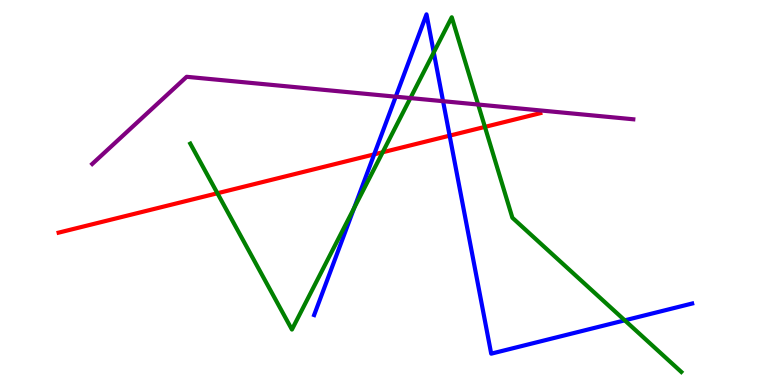[{'lines': ['blue', 'red'], 'intersections': [{'x': 4.83, 'y': 5.99}, {'x': 5.8, 'y': 6.48}]}, {'lines': ['green', 'red'], 'intersections': [{'x': 2.81, 'y': 4.98}, {'x': 4.94, 'y': 6.05}, {'x': 6.26, 'y': 6.7}]}, {'lines': ['purple', 'red'], 'intersections': []}, {'lines': ['blue', 'green'], 'intersections': [{'x': 4.57, 'y': 4.6}, {'x': 5.6, 'y': 8.64}, {'x': 8.06, 'y': 1.68}]}, {'lines': ['blue', 'purple'], 'intersections': [{'x': 5.11, 'y': 7.49}, {'x': 5.72, 'y': 7.37}]}, {'lines': ['green', 'purple'], 'intersections': [{'x': 5.3, 'y': 7.45}, {'x': 6.17, 'y': 7.29}]}]